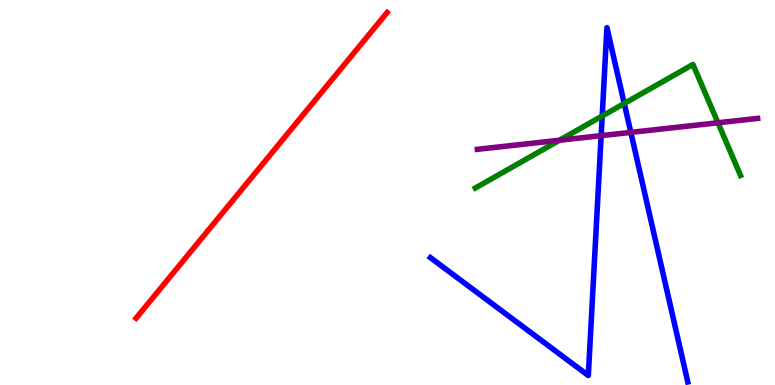[{'lines': ['blue', 'red'], 'intersections': []}, {'lines': ['green', 'red'], 'intersections': []}, {'lines': ['purple', 'red'], 'intersections': []}, {'lines': ['blue', 'green'], 'intersections': [{'x': 7.77, 'y': 6.99}, {'x': 8.05, 'y': 7.31}]}, {'lines': ['blue', 'purple'], 'intersections': [{'x': 7.76, 'y': 6.48}, {'x': 8.14, 'y': 6.56}]}, {'lines': ['green', 'purple'], 'intersections': [{'x': 7.22, 'y': 6.36}, {'x': 9.26, 'y': 6.81}]}]